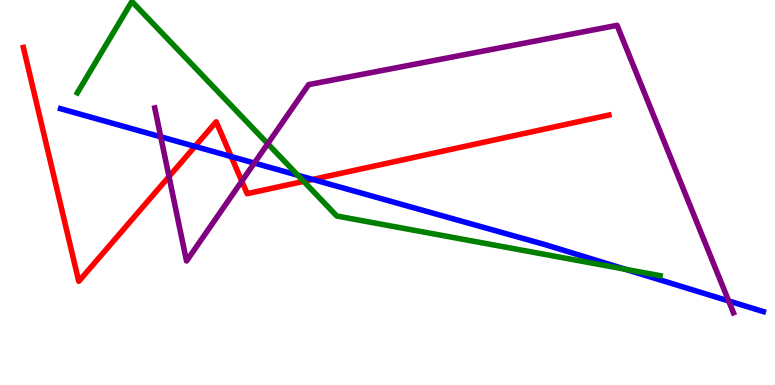[{'lines': ['blue', 'red'], 'intersections': [{'x': 2.52, 'y': 6.2}, {'x': 2.98, 'y': 5.93}, {'x': 4.03, 'y': 5.34}]}, {'lines': ['green', 'red'], 'intersections': [{'x': 3.92, 'y': 5.29}]}, {'lines': ['purple', 'red'], 'intersections': [{'x': 2.18, 'y': 5.41}, {'x': 3.12, 'y': 5.29}]}, {'lines': ['blue', 'green'], 'intersections': [{'x': 3.84, 'y': 5.45}, {'x': 8.07, 'y': 3.01}]}, {'lines': ['blue', 'purple'], 'intersections': [{'x': 2.07, 'y': 6.45}, {'x': 3.28, 'y': 5.76}, {'x': 9.4, 'y': 2.18}]}, {'lines': ['green', 'purple'], 'intersections': [{'x': 3.45, 'y': 6.27}]}]